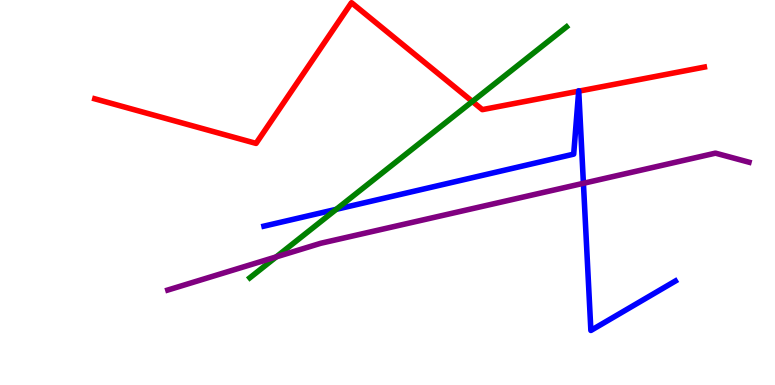[{'lines': ['blue', 'red'], 'intersections': [{'x': 7.47, 'y': 7.63}, {'x': 7.47, 'y': 7.63}]}, {'lines': ['green', 'red'], 'intersections': [{'x': 6.1, 'y': 7.36}]}, {'lines': ['purple', 'red'], 'intersections': []}, {'lines': ['blue', 'green'], 'intersections': [{'x': 4.34, 'y': 4.56}]}, {'lines': ['blue', 'purple'], 'intersections': [{'x': 7.53, 'y': 5.24}]}, {'lines': ['green', 'purple'], 'intersections': [{'x': 3.56, 'y': 3.33}]}]